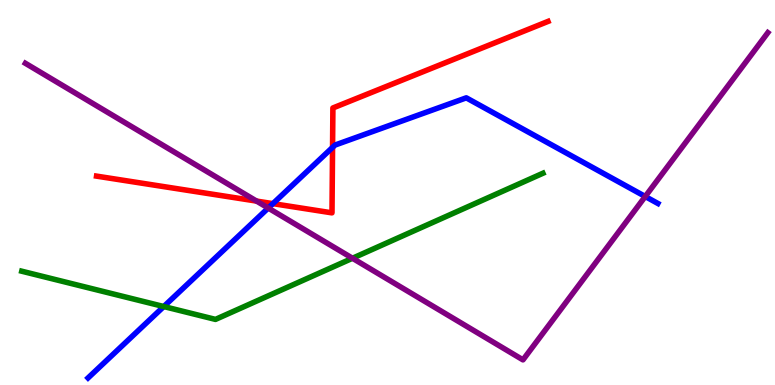[{'lines': ['blue', 'red'], 'intersections': [{'x': 3.52, 'y': 4.71}, {'x': 4.29, 'y': 6.17}]}, {'lines': ['green', 'red'], 'intersections': []}, {'lines': ['purple', 'red'], 'intersections': [{'x': 3.31, 'y': 4.78}]}, {'lines': ['blue', 'green'], 'intersections': [{'x': 2.11, 'y': 2.04}]}, {'lines': ['blue', 'purple'], 'intersections': [{'x': 3.46, 'y': 4.6}, {'x': 8.33, 'y': 4.9}]}, {'lines': ['green', 'purple'], 'intersections': [{'x': 4.55, 'y': 3.29}]}]